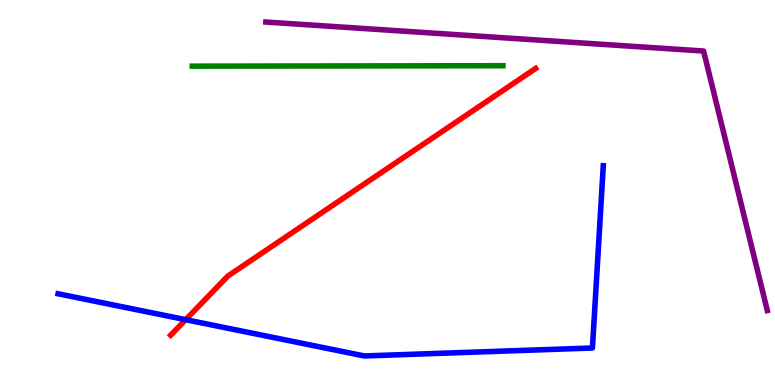[{'lines': ['blue', 'red'], 'intersections': [{'x': 2.4, 'y': 1.7}]}, {'lines': ['green', 'red'], 'intersections': []}, {'lines': ['purple', 'red'], 'intersections': []}, {'lines': ['blue', 'green'], 'intersections': []}, {'lines': ['blue', 'purple'], 'intersections': []}, {'lines': ['green', 'purple'], 'intersections': []}]